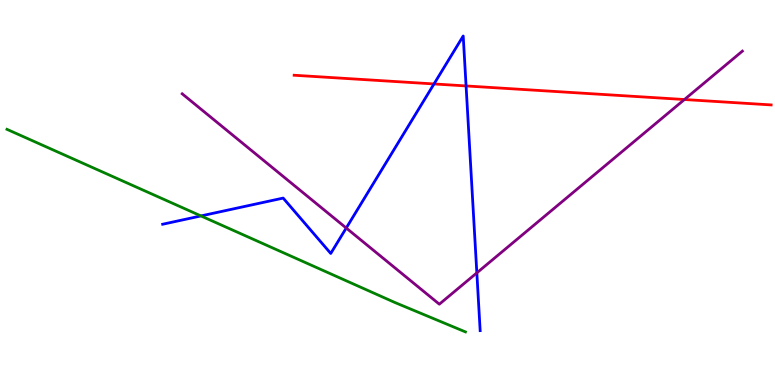[{'lines': ['blue', 'red'], 'intersections': [{'x': 5.6, 'y': 7.82}, {'x': 6.01, 'y': 7.77}]}, {'lines': ['green', 'red'], 'intersections': []}, {'lines': ['purple', 'red'], 'intersections': [{'x': 8.83, 'y': 7.41}]}, {'lines': ['blue', 'green'], 'intersections': [{'x': 2.59, 'y': 4.39}]}, {'lines': ['blue', 'purple'], 'intersections': [{'x': 4.47, 'y': 4.08}, {'x': 6.15, 'y': 2.91}]}, {'lines': ['green', 'purple'], 'intersections': []}]